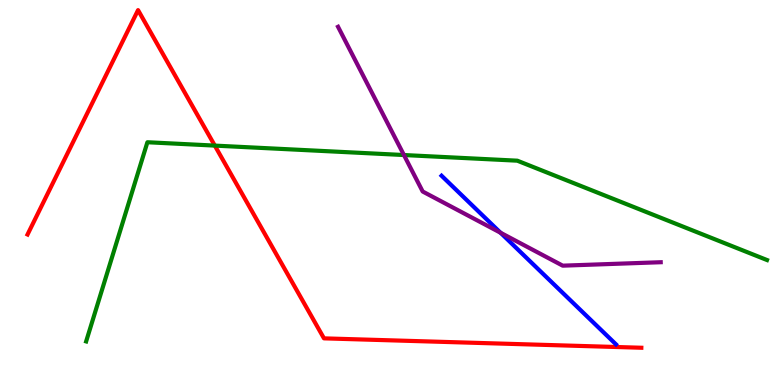[{'lines': ['blue', 'red'], 'intersections': []}, {'lines': ['green', 'red'], 'intersections': [{'x': 2.77, 'y': 6.22}]}, {'lines': ['purple', 'red'], 'intersections': []}, {'lines': ['blue', 'green'], 'intersections': []}, {'lines': ['blue', 'purple'], 'intersections': [{'x': 6.46, 'y': 3.96}]}, {'lines': ['green', 'purple'], 'intersections': [{'x': 5.21, 'y': 5.97}]}]